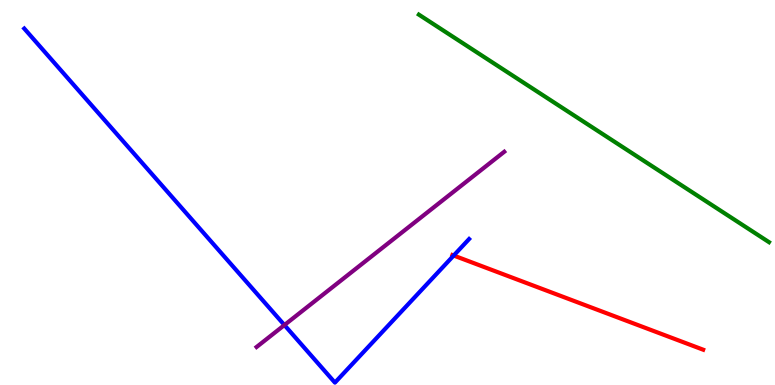[{'lines': ['blue', 'red'], 'intersections': [{'x': 5.85, 'y': 3.36}]}, {'lines': ['green', 'red'], 'intersections': []}, {'lines': ['purple', 'red'], 'intersections': []}, {'lines': ['blue', 'green'], 'intersections': []}, {'lines': ['blue', 'purple'], 'intersections': [{'x': 3.67, 'y': 1.56}]}, {'lines': ['green', 'purple'], 'intersections': []}]